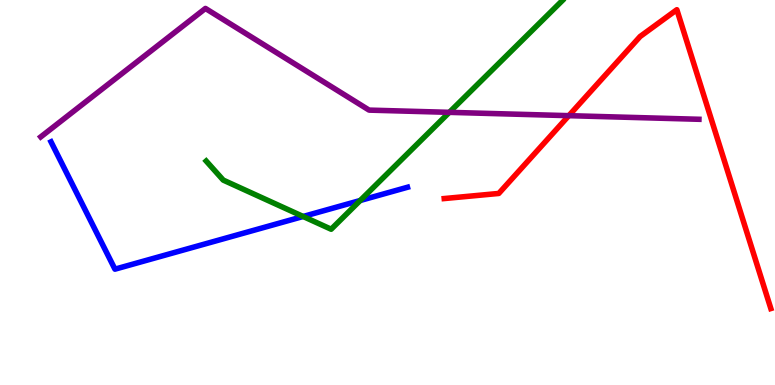[{'lines': ['blue', 'red'], 'intersections': []}, {'lines': ['green', 'red'], 'intersections': []}, {'lines': ['purple', 'red'], 'intersections': [{'x': 7.34, 'y': 7.0}]}, {'lines': ['blue', 'green'], 'intersections': [{'x': 3.91, 'y': 4.38}, {'x': 4.65, 'y': 4.79}]}, {'lines': ['blue', 'purple'], 'intersections': []}, {'lines': ['green', 'purple'], 'intersections': [{'x': 5.8, 'y': 7.08}]}]